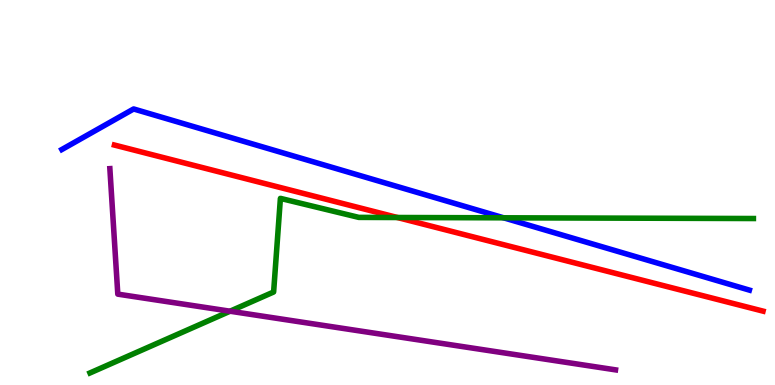[{'lines': ['blue', 'red'], 'intersections': []}, {'lines': ['green', 'red'], 'intersections': [{'x': 5.13, 'y': 4.35}]}, {'lines': ['purple', 'red'], 'intersections': []}, {'lines': ['blue', 'green'], 'intersections': [{'x': 6.5, 'y': 4.34}]}, {'lines': ['blue', 'purple'], 'intersections': []}, {'lines': ['green', 'purple'], 'intersections': [{'x': 2.97, 'y': 1.92}]}]